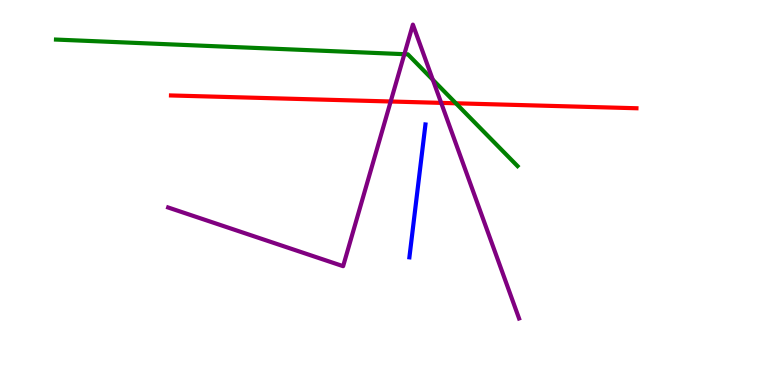[{'lines': ['blue', 'red'], 'intersections': []}, {'lines': ['green', 'red'], 'intersections': [{'x': 5.88, 'y': 7.32}]}, {'lines': ['purple', 'red'], 'intersections': [{'x': 5.04, 'y': 7.36}, {'x': 5.69, 'y': 7.33}]}, {'lines': ['blue', 'green'], 'intersections': []}, {'lines': ['blue', 'purple'], 'intersections': []}, {'lines': ['green', 'purple'], 'intersections': [{'x': 5.22, 'y': 8.59}, {'x': 5.58, 'y': 7.93}]}]